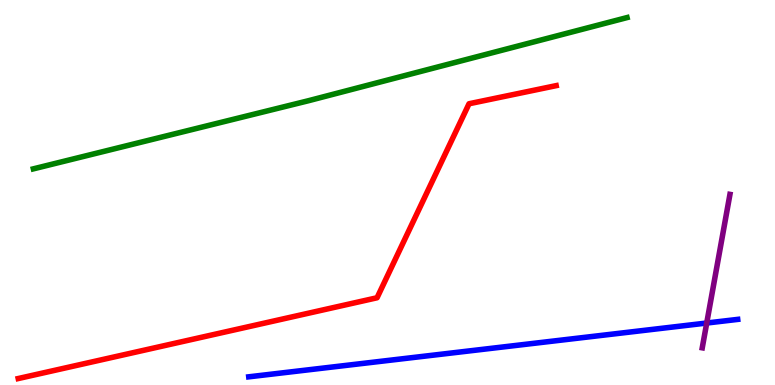[{'lines': ['blue', 'red'], 'intersections': []}, {'lines': ['green', 'red'], 'intersections': []}, {'lines': ['purple', 'red'], 'intersections': []}, {'lines': ['blue', 'green'], 'intersections': []}, {'lines': ['blue', 'purple'], 'intersections': [{'x': 9.12, 'y': 1.61}]}, {'lines': ['green', 'purple'], 'intersections': []}]